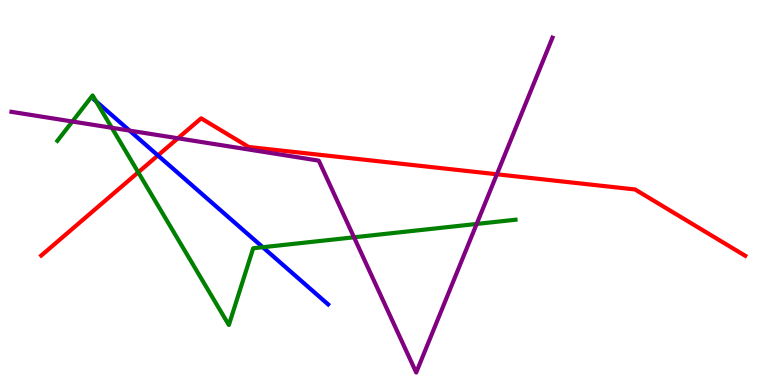[{'lines': ['blue', 'red'], 'intersections': [{'x': 2.04, 'y': 5.96}]}, {'lines': ['green', 'red'], 'intersections': [{'x': 1.78, 'y': 5.52}]}, {'lines': ['purple', 'red'], 'intersections': [{'x': 2.3, 'y': 6.41}, {'x': 6.41, 'y': 5.47}]}, {'lines': ['blue', 'green'], 'intersections': [{'x': 1.24, 'y': 7.37}, {'x': 3.39, 'y': 3.58}]}, {'lines': ['blue', 'purple'], 'intersections': [{'x': 1.67, 'y': 6.61}]}, {'lines': ['green', 'purple'], 'intersections': [{'x': 0.934, 'y': 6.84}, {'x': 1.44, 'y': 6.68}, {'x': 4.57, 'y': 3.84}, {'x': 6.15, 'y': 4.18}]}]